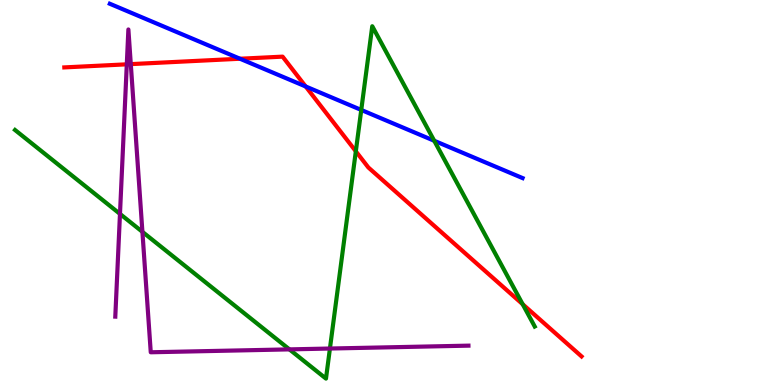[{'lines': ['blue', 'red'], 'intersections': [{'x': 3.1, 'y': 8.47}, {'x': 3.94, 'y': 7.75}]}, {'lines': ['green', 'red'], 'intersections': [{'x': 4.59, 'y': 6.07}, {'x': 6.74, 'y': 2.1}]}, {'lines': ['purple', 'red'], 'intersections': [{'x': 1.64, 'y': 8.33}, {'x': 1.69, 'y': 8.33}]}, {'lines': ['blue', 'green'], 'intersections': [{'x': 4.66, 'y': 7.14}, {'x': 5.6, 'y': 6.34}]}, {'lines': ['blue', 'purple'], 'intersections': []}, {'lines': ['green', 'purple'], 'intersections': [{'x': 1.55, 'y': 4.44}, {'x': 1.84, 'y': 3.98}, {'x': 3.73, 'y': 0.925}, {'x': 4.26, 'y': 0.947}]}]